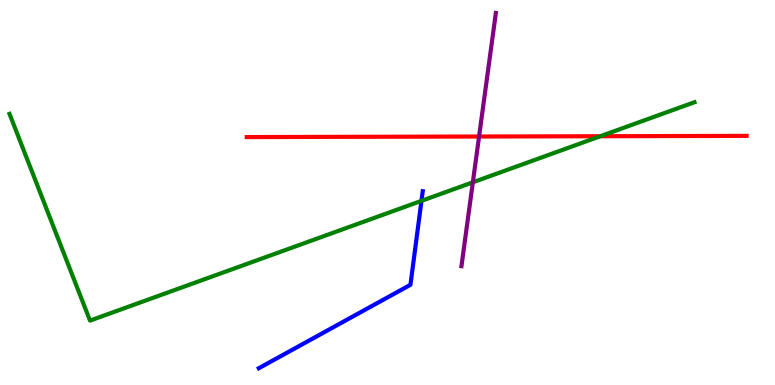[{'lines': ['blue', 'red'], 'intersections': []}, {'lines': ['green', 'red'], 'intersections': [{'x': 7.75, 'y': 6.46}]}, {'lines': ['purple', 'red'], 'intersections': [{'x': 6.18, 'y': 6.45}]}, {'lines': ['blue', 'green'], 'intersections': [{'x': 5.44, 'y': 4.78}]}, {'lines': ['blue', 'purple'], 'intersections': []}, {'lines': ['green', 'purple'], 'intersections': [{'x': 6.1, 'y': 5.27}]}]